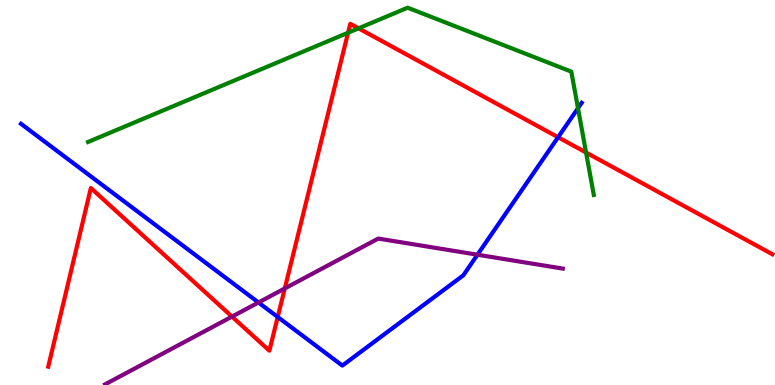[{'lines': ['blue', 'red'], 'intersections': [{'x': 3.58, 'y': 1.77}, {'x': 7.2, 'y': 6.44}]}, {'lines': ['green', 'red'], 'intersections': [{'x': 4.49, 'y': 9.15}, {'x': 4.63, 'y': 9.26}, {'x': 7.56, 'y': 6.04}]}, {'lines': ['purple', 'red'], 'intersections': [{'x': 2.99, 'y': 1.78}, {'x': 3.67, 'y': 2.51}]}, {'lines': ['blue', 'green'], 'intersections': [{'x': 7.46, 'y': 7.19}]}, {'lines': ['blue', 'purple'], 'intersections': [{'x': 3.34, 'y': 2.14}, {'x': 6.16, 'y': 3.38}]}, {'lines': ['green', 'purple'], 'intersections': []}]